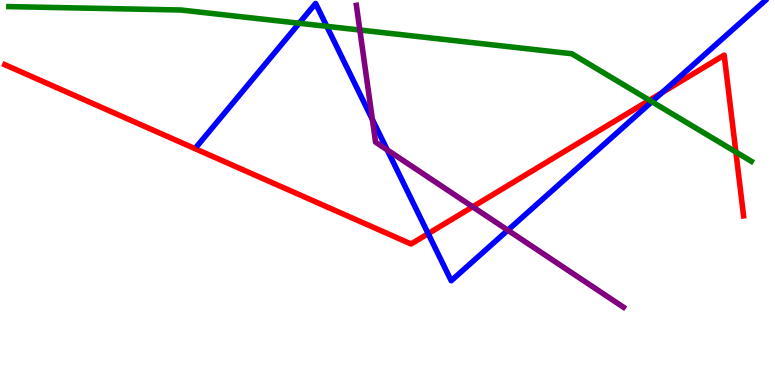[{'lines': ['blue', 'red'], 'intersections': [{'x': 5.52, 'y': 3.93}, {'x': 8.54, 'y': 7.59}]}, {'lines': ['green', 'red'], 'intersections': [{'x': 8.38, 'y': 7.4}, {'x': 9.5, 'y': 6.05}]}, {'lines': ['purple', 'red'], 'intersections': [{'x': 6.1, 'y': 4.63}]}, {'lines': ['blue', 'green'], 'intersections': [{'x': 3.86, 'y': 9.4}, {'x': 4.22, 'y': 9.32}, {'x': 8.41, 'y': 7.36}]}, {'lines': ['blue', 'purple'], 'intersections': [{'x': 4.81, 'y': 6.89}, {'x': 5.0, 'y': 6.11}, {'x': 6.55, 'y': 4.02}]}, {'lines': ['green', 'purple'], 'intersections': [{'x': 4.64, 'y': 9.22}]}]